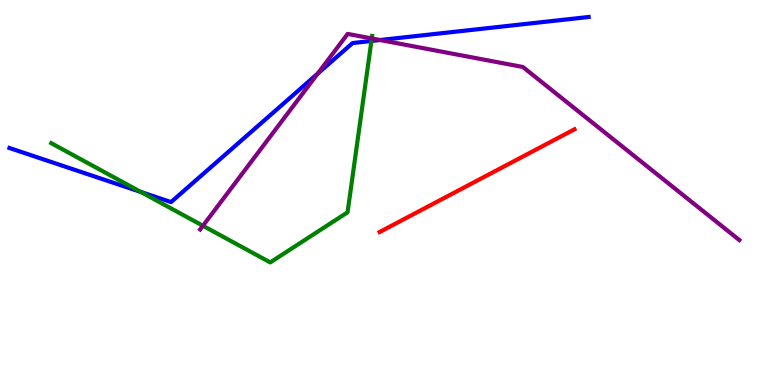[{'lines': ['blue', 'red'], 'intersections': []}, {'lines': ['green', 'red'], 'intersections': []}, {'lines': ['purple', 'red'], 'intersections': []}, {'lines': ['blue', 'green'], 'intersections': [{'x': 1.82, 'y': 5.01}, {'x': 4.79, 'y': 8.94}]}, {'lines': ['blue', 'purple'], 'intersections': [{'x': 4.1, 'y': 8.09}, {'x': 4.9, 'y': 8.96}]}, {'lines': ['green', 'purple'], 'intersections': [{'x': 2.62, 'y': 4.14}, {'x': 4.8, 'y': 9.0}]}]